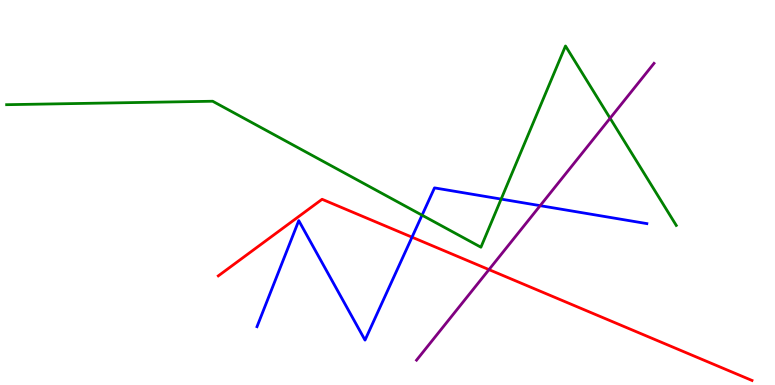[{'lines': ['blue', 'red'], 'intersections': [{'x': 5.32, 'y': 3.84}]}, {'lines': ['green', 'red'], 'intersections': []}, {'lines': ['purple', 'red'], 'intersections': [{'x': 6.31, 'y': 3.0}]}, {'lines': ['blue', 'green'], 'intersections': [{'x': 5.45, 'y': 4.41}, {'x': 6.47, 'y': 4.83}]}, {'lines': ['blue', 'purple'], 'intersections': [{'x': 6.97, 'y': 4.66}]}, {'lines': ['green', 'purple'], 'intersections': [{'x': 7.87, 'y': 6.93}]}]